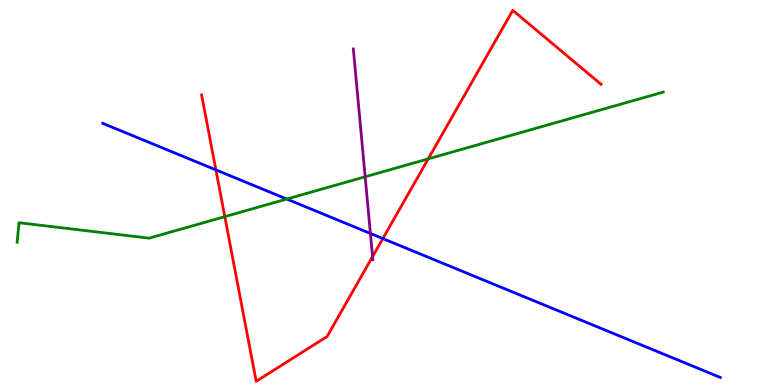[{'lines': ['blue', 'red'], 'intersections': [{'x': 2.79, 'y': 5.59}, {'x': 4.94, 'y': 3.8}]}, {'lines': ['green', 'red'], 'intersections': [{'x': 2.9, 'y': 4.37}, {'x': 5.53, 'y': 5.87}]}, {'lines': ['purple', 'red'], 'intersections': [{'x': 4.81, 'y': 3.33}]}, {'lines': ['blue', 'green'], 'intersections': [{'x': 3.7, 'y': 4.83}]}, {'lines': ['blue', 'purple'], 'intersections': [{'x': 4.78, 'y': 3.94}]}, {'lines': ['green', 'purple'], 'intersections': [{'x': 4.71, 'y': 5.41}]}]